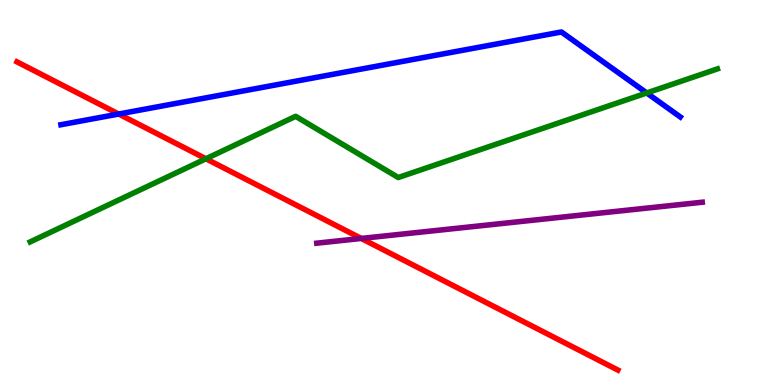[{'lines': ['blue', 'red'], 'intersections': [{'x': 1.53, 'y': 7.04}]}, {'lines': ['green', 'red'], 'intersections': [{'x': 2.66, 'y': 5.88}]}, {'lines': ['purple', 'red'], 'intersections': [{'x': 4.66, 'y': 3.81}]}, {'lines': ['blue', 'green'], 'intersections': [{'x': 8.34, 'y': 7.59}]}, {'lines': ['blue', 'purple'], 'intersections': []}, {'lines': ['green', 'purple'], 'intersections': []}]